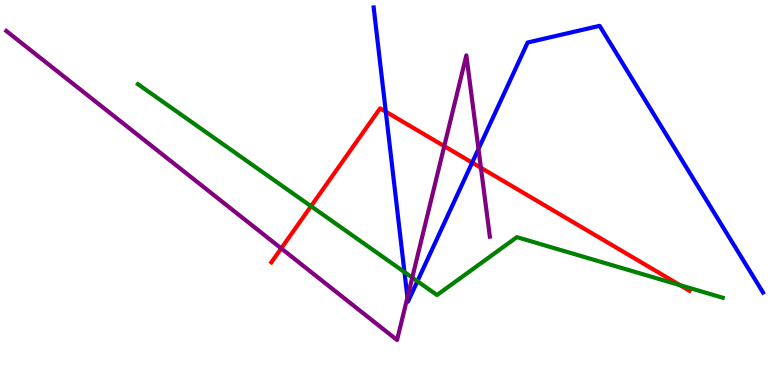[{'lines': ['blue', 'red'], 'intersections': [{'x': 4.98, 'y': 7.1}, {'x': 6.09, 'y': 5.78}]}, {'lines': ['green', 'red'], 'intersections': [{'x': 4.01, 'y': 4.64}, {'x': 8.77, 'y': 2.59}]}, {'lines': ['purple', 'red'], 'intersections': [{'x': 3.63, 'y': 3.55}, {'x': 5.73, 'y': 6.2}, {'x': 6.21, 'y': 5.64}]}, {'lines': ['blue', 'green'], 'intersections': [{'x': 5.22, 'y': 2.93}, {'x': 5.39, 'y': 2.7}]}, {'lines': ['blue', 'purple'], 'intersections': [{'x': 5.26, 'y': 2.27}, {'x': 6.17, 'y': 6.13}]}, {'lines': ['green', 'purple'], 'intersections': [{'x': 5.32, 'y': 2.79}]}]